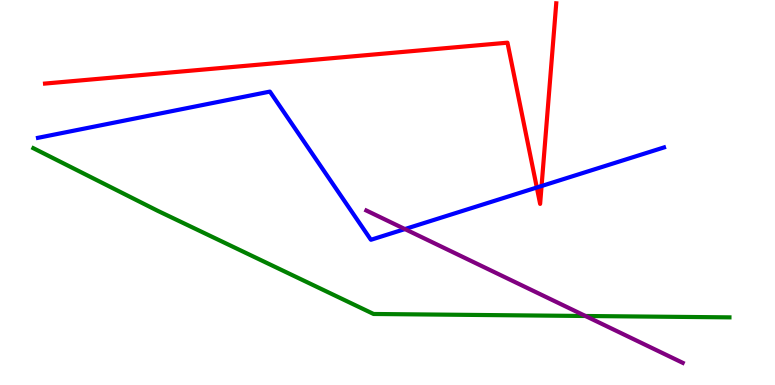[{'lines': ['blue', 'red'], 'intersections': [{'x': 6.93, 'y': 5.13}, {'x': 6.99, 'y': 5.17}]}, {'lines': ['green', 'red'], 'intersections': []}, {'lines': ['purple', 'red'], 'intersections': []}, {'lines': ['blue', 'green'], 'intersections': []}, {'lines': ['blue', 'purple'], 'intersections': [{'x': 5.22, 'y': 4.05}]}, {'lines': ['green', 'purple'], 'intersections': [{'x': 7.55, 'y': 1.79}]}]